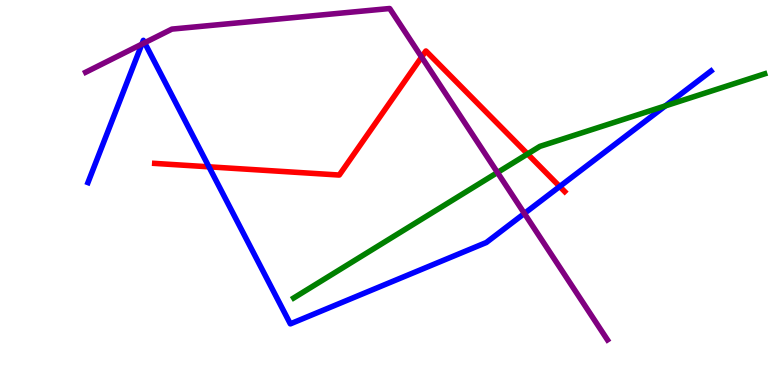[{'lines': ['blue', 'red'], 'intersections': [{'x': 2.7, 'y': 5.67}, {'x': 7.22, 'y': 5.16}]}, {'lines': ['green', 'red'], 'intersections': [{'x': 6.81, 'y': 6.0}]}, {'lines': ['purple', 'red'], 'intersections': [{'x': 5.44, 'y': 8.52}]}, {'lines': ['blue', 'green'], 'intersections': [{'x': 8.59, 'y': 7.25}]}, {'lines': ['blue', 'purple'], 'intersections': [{'x': 1.83, 'y': 8.85}, {'x': 1.87, 'y': 8.89}, {'x': 6.77, 'y': 4.46}]}, {'lines': ['green', 'purple'], 'intersections': [{'x': 6.42, 'y': 5.52}]}]